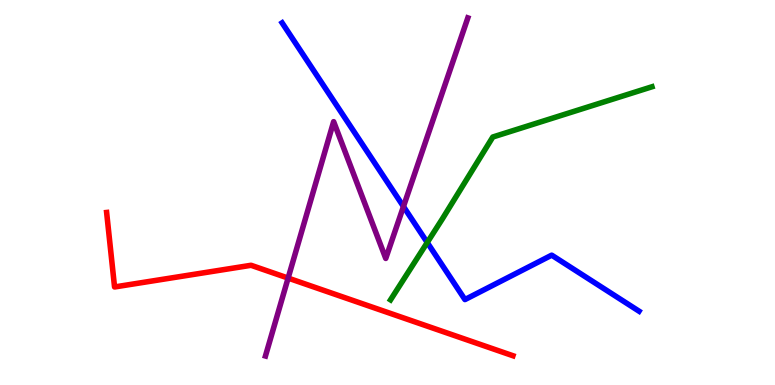[{'lines': ['blue', 'red'], 'intersections': []}, {'lines': ['green', 'red'], 'intersections': []}, {'lines': ['purple', 'red'], 'intersections': [{'x': 3.72, 'y': 2.78}]}, {'lines': ['blue', 'green'], 'intersections': [{'x': 5.51, 'y': 3.7}]}, {'lines': ['blue', 'purple'], 'intersections': [{'x': 5.21, 'y': 4.64}]}, {'lines': ['green', 'purple'], 'intersections': []}]